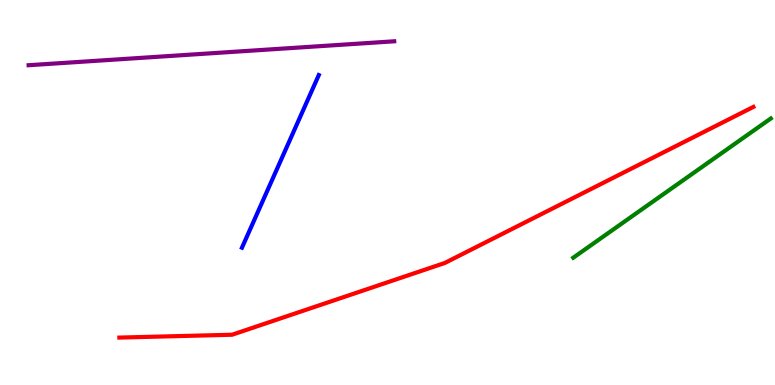[{'lines': ['blue', 'red'], 'intersections': []}, {'lines': ['green', 'red'], 'intersections': []}, {'lines': ['purple', 'red'], 'intersections': []}, {'lines': ['blue', 'green'], 'intersections': []}, {'lines': ['blue', 'purple'], 'intersections': []}, {'lines': ['green', 'purple'], 'intersections': []}]